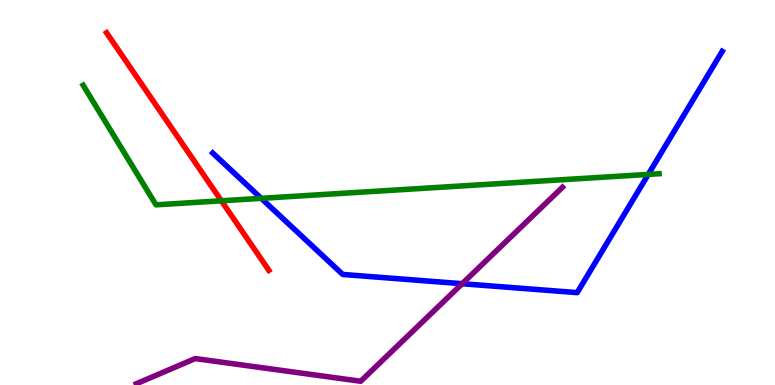[{'lines': ['blue', 'red'], 'intersections': []}, {'lines': ['green', 'red'], 'intersections': [{'x': 2.86, 'y': 4.78}]}, {'lines': ['purple', 'red'], 'intersections': []}, {'lines': ['blue', 'green'], 'intersections': [{'x': 3.37, 'y': 4.85}, {'x': 8.36, 'y': 5.47}]}, {'lines': ['blue', 'purple'], 'intersections': [{'x': 5.96, 'y': 2.63}]}, {'lines': ['green', 'purple'], 'intersections': []}]